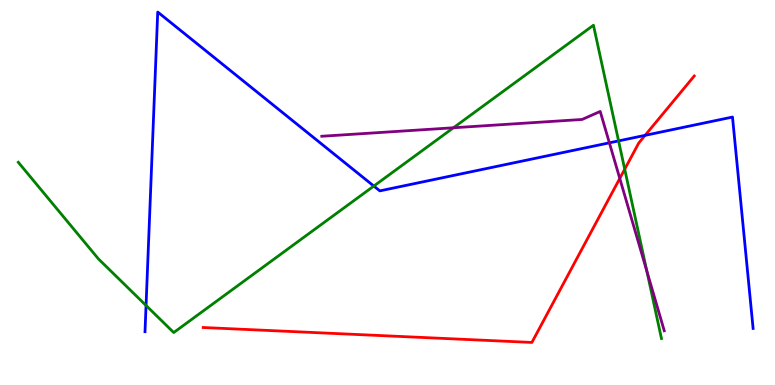[{'lines': ['blue', 'red'], 'intersections': [{'x': 8.32, 'y': 6.48}]}, {'lines': ['green', 'red'], 'intersections': [{'x': 8.06, 'y': 5.6}]}, {'lines': ['purple', 'red'], 'intersections': [{'x': 8.0, 'y': 5.37}]}, {'lines': ['blue', 'green'], 'intersections': [{'x': 1.88, 'y': 2.07}, {'x': 4.82, 'y': 5.17}, {'x': 7.98, 'y': 6.34}]}, {'lines': ['blue', 'purple'], 'intersections': [{'x': 7.86, 'y': 6.29}]}, {'lines': ['green', 'purple'], 'intersections': [{'x': 5.85, 'y': 6.68}, {'x': 8.35, 'y': 2.96}]}]